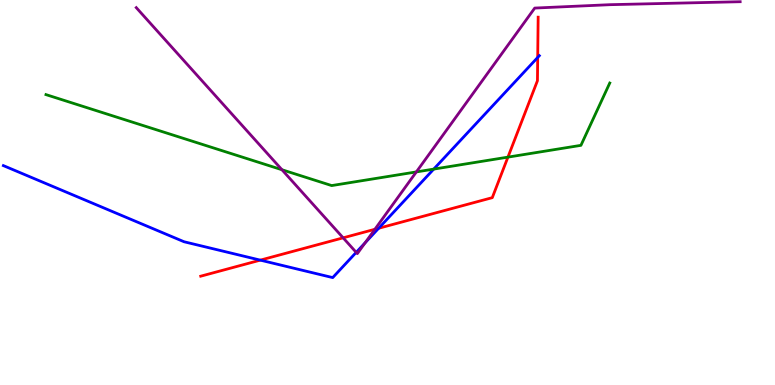[{'lines': ['blue', 'red'], 'intersections': [{'x': 3.36, 'y': 3.24}, {'x': 4.89, 'y': 4.07}, {'x': 6.94, 'y': 8.51}]}, {'lines': ['green', 'red'], 'intersections': [{'x': 6.55, 'y': 5.92}]}, {'lines': ['purple', 'red'], 'intersections': [{'x': 4.43, 'y': 3.82}, {'x': 4.84, 'y': 4.04}]}, {'lines': ['blue', 'green'], 'intersections': [{'x': 5.6, 'y': 5.61}]}, {'lines': ['blue', 'purple'], 'intersections': [{'x': 4.6, 'y': 3.44}, {'x': 4.71, 'y': 3.7}]}, {'lines': ['green', 'purple'], 'intersections': [{'x': 3.64, 'y': 5.59}, {'x': 5.37, 'y': 5.53}]}]